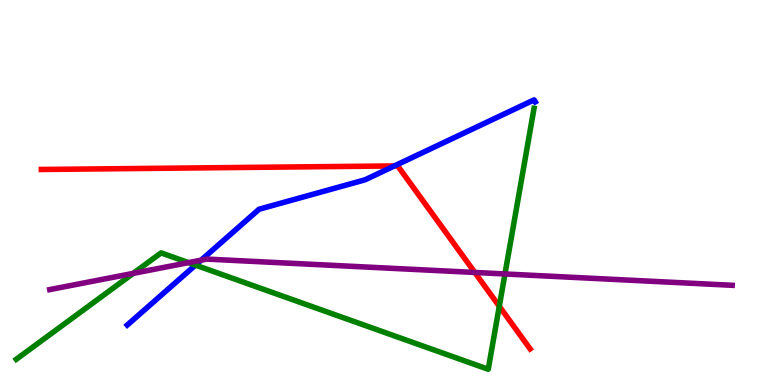[{'lines': ['blue', 'red'], 'intersections': [{'x': 5.09, 'y': 5.69}]}, {'lines': ['green', 'red'], 'intersections': [{'x': 6.44, 'y': 2.04}]}, {'lines': ['purple', 'red'], 'intersections': [{'x': 6.13, 'y': 2.92}]}, {'lines': ['blue', 'green'], 'intersections': [{'x': 2.52, 'y': 3.11}]}, {'lines': ['blue', 'purple'], 'intersections': [{'x': 2.59, 'y': 3.24}]}, {'lines': ['green', 'purple'], 'intersections': [{'x': 1.72, 'y': 2.9}, {'x': 2.43, 'y': 3.18}, {'x': 6.52, 'y': 2.88}]}]